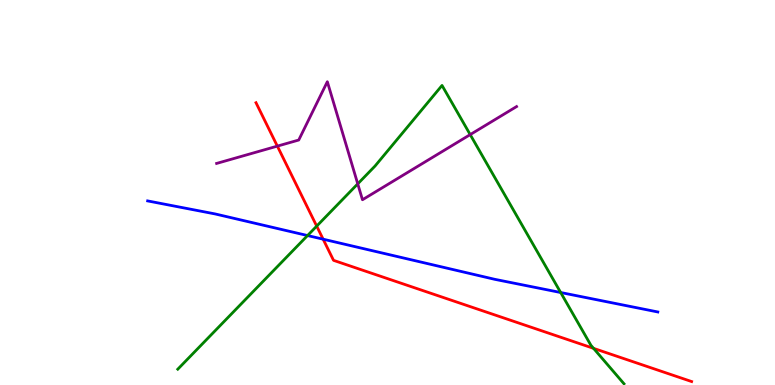[{'lines': ['blue', 'red'], 'intersections': [{'x': 4.17, 'y': 3.79}]}, {'lines': ['green', 'red'], 'intersections': [{'x': 4.09, 'y': 4.13}, {'x': 7.66, 'y': 0.952}]}, {'lines': ['purple', 'red'], 'intersections': [{'x': 3.58, 'y': 6.2}]}, {'lines': ['blue', 'green'], 'intersections': [{'x': 3.97, 'y': 3.88}, {'x': 7.23, 'y': 2.4}]}, {'lines': ['blue', 'purple'], 'intersections': []}, {'lines': ['green', 'purple'], 'intersections': [{'x': 4.62, 'y': 5.22}, {'x': 6.07, 'y': 6.5}]}]